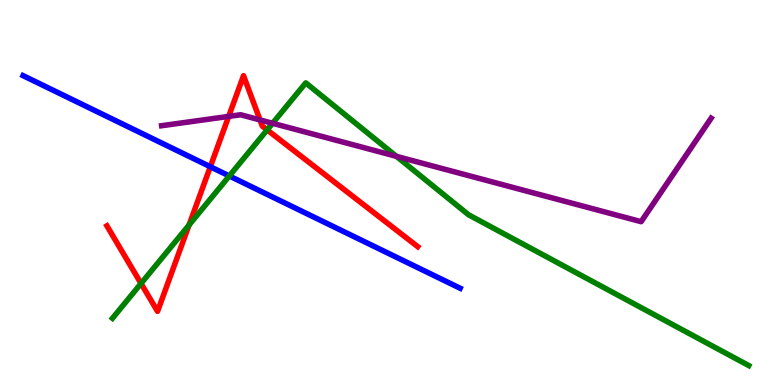[{'lines': ['blue', 'red'], 'intersections': [{'x': 2.71, 'y': 5.67}]}, {'lines': ['green', 'red'], 'intersections': [{'x': 1.82, 'y': 2.64}, {'x': 2.44, 'y': 4.16}, {'x': 3.45, 'y': 6.63}]}, {'lines': ['purple', 'red'], 'intersections': [{'x': 2.95, 'y': 6.98}, {'x': 3.35, 'y': 6.89}]}, {'lines': ['blue', 'green'], 'intersections': [{'x': 2.96, 'y': 5.43}]}, {'lines': ['blue', 'purple'], 'intersections': []}, {'lines': ['green', 'purple'], 'intersections': [{'x': 3.52, 'y': 6.8}, {'x': 5.12, 'y': 5.94}]}]